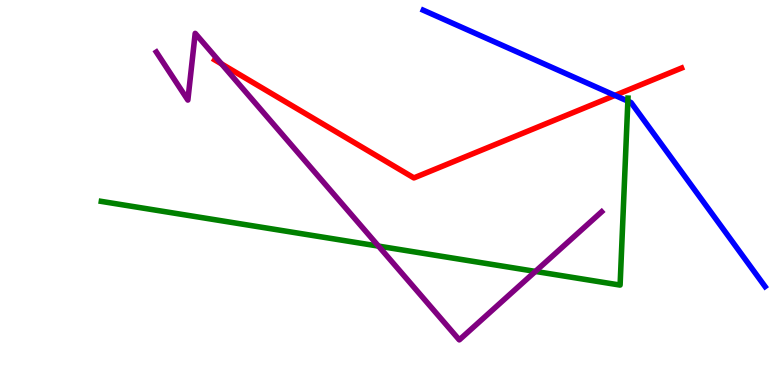[{'lines': ['blue', 'red'], 'intersections': [{'x': 7.93, 'y': 7.52}]}, {'lines': ['green', 'red'], 'intersections': []}, {'lines': ['purple', 'red'], 'intersections': [{'x': 2.86, 'y': 8.34}]}, {'lines': ['blue', 'green'], 'intersections': [{'x': 8.1, 'y': 7.37}]}, {'lines': ['blue', 'purple'], 'intersections': []}, {'lines': ['green', 'purple'], 'intersections': [{'x': 4.88, 'y': 3.61}, {'x': 6.91, 'y': 2.95}]}]